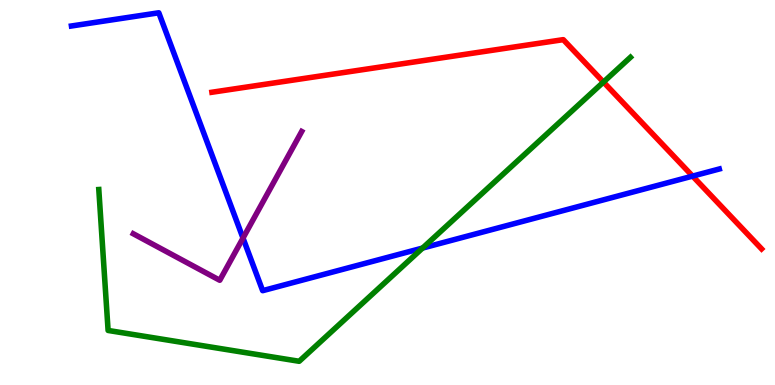[{'lines': ['blue', 'red'], 'intersections': [{'x': 8.94, 'y': 5.43}]}, {'lines': ['green', 'red'], 'intersections': [{'x': 7.79, 'y': 7.87}]}, {'lines': ['purple', 'red'], 'intersections': []}, {'lines': ['blue', 'green'], 'intersections': [{'x': 5.45, 'y': 3.56}]}, {'lines': ['blue', 'purple'], 'intersections': [{'x': 3.14, 'y': 3.82}]}, {'lines': ['green', 'purple'], 'intersections': []}]